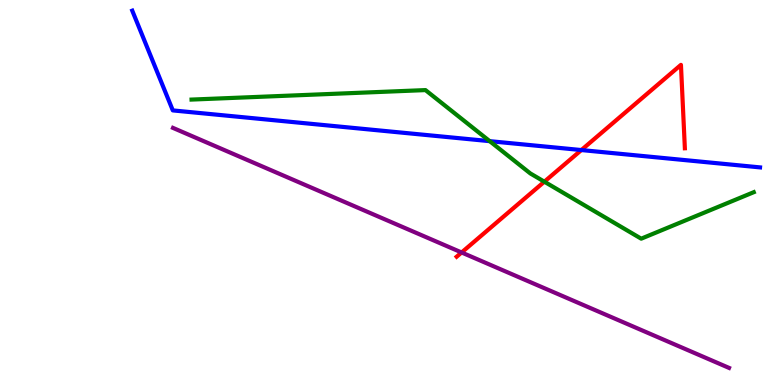[{'lines': ['blue', 'red'], 'intersections': [{'x': 7.5, 'y': 6.1}]}, {'lines': ['green', 'red'], 'intersections': [{'x': 7.02, 'y': 5.28}]}, {'lines': ['purple', 'red'], 'intersections': [{'x': 5.96, 'y': 3.44}]}, {'lines': ['blue', 'green'], 'intersections': [{'x': 6.32, 'y': 6.33}]}, {'lines': ['blue', 'purple'], 'intersections': []}, {'lines': ['green', 'purple'], 'intersections': []}]